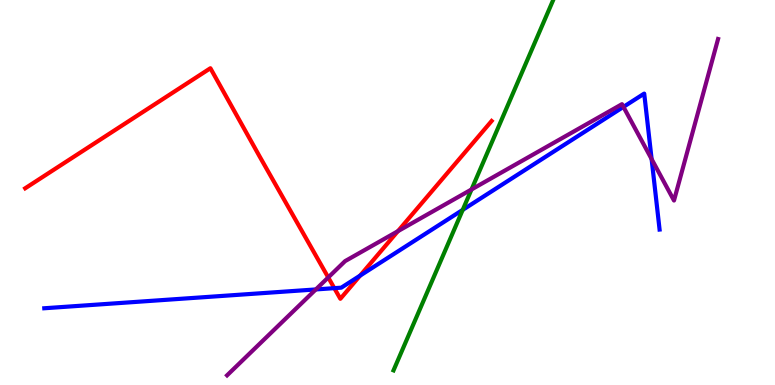[{'lines': ['blue', 'red'], 'intersections': [{'x': 4.31, 'y': 2.52}, {'x': 4.65, 'y': 2.84}]}, {'lines': ['green', 'red'], 'intersections': []}, {'lines': ['purple', 'red'], 'intersections': [{'x': 4.24, 'y': 2.79}, {'x': 5.13, 'y': 3.99}]}, {'lines': ['blue', 'green'], 'intersections': [{'x': 5.97, 'y': 4.55}]}, {'lines': ['blue', 'purple'], 'intersections': [{'x': 4.08, 'y': 2.48}, {'x': 8.04, 'y': 7.22}, {'x': 8.41, 'y': 5.87}]}, {'lines': ['green', 'purple'], 'intersections': [{'x': 6.08, 'y': 5.08}]}]